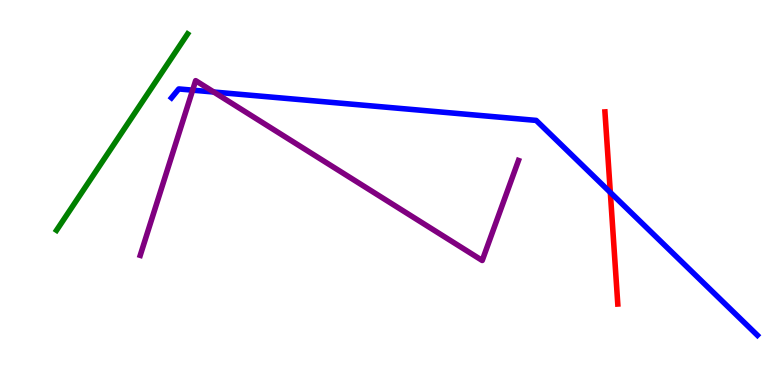[{'lines': ['blue', 'red'], 'intersections': [{'x': 7.88, 'y': 5.0}]}, {'lines': ['green', 'red'], 'intersections': []}, {'lines': ['purple', 'red'], 'intersections': []}, {'lines': ['blue', 'green'], 'intersections': []}, {'lines': ['blue', 'purple'], 'intersections': [{'x': 2.49, 'y': 7.66}, {'x': 2.76, 'y': 7.61}]}, {'lines': ['green', 'purple'], 'intersections': []}]